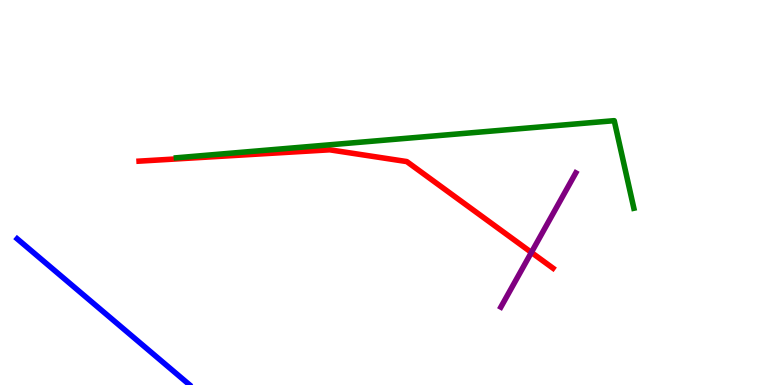[{'lines': ['blue', 'red'], 'intersections': []}, {'lines': ['green', 'red'], 'intersections': []}, {'lines': ['purple', 'red'], 'intersections': [{'x': 6.86, 'y': 3.44}]}, {'lines': ['blue', 'green'], 'intersections': []}, {'lines': ['blue', 'purple'], 'intersections': []}, {'lines': ['green', 'purple'], 'intersections': []}]